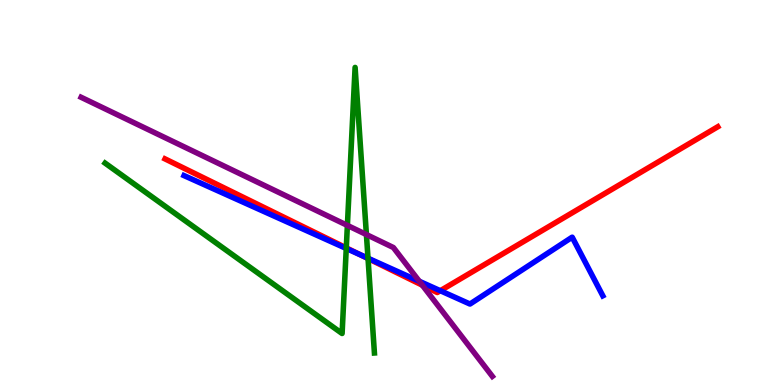[{'lines': ['blue', 'red'], 'intersections': [{'x': 4.65, 'y': 3.38}, {'x': 5.68, 'y': 2.45}]}, {'lines': ['green', 'red'], 'intersections': [{'x': 4.47, 'y': 3.56}, {'x': 4.75, 'y': 3.28}]}, {'lines': ['purple', 'red'], 'intersections': [{'x': 5.45, 'y': 2.59}]}, {'lines': ['blue', 'green'], 'intersections': [{'x': 4.47, 'y': 3.55}, {'x': 4.75, 'y': 3.29}]}, {'lines': ['blue', 'purple'], 'intersections': [{'x': 5.41, 'y': 2.69}]}, {'lines': ['green', 'purple'], 'intersections': [{'x': 4.48, 'y': 4.15}, {'x': 4.73, 'y': 3.91}]}]